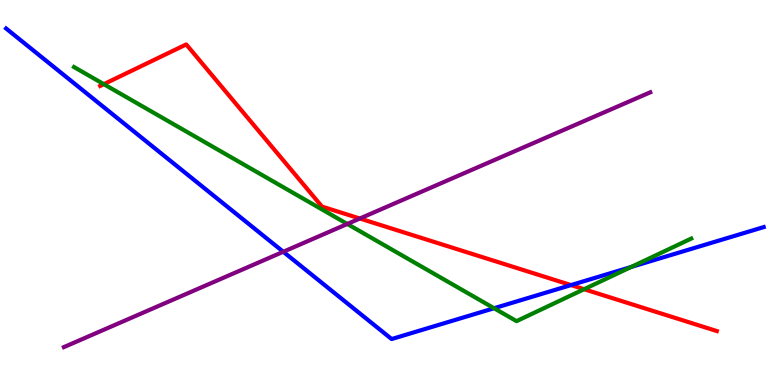[{'lines': ['blue', 'red'], 'intersections': [{'x': 7.37, 'y': 2.6}]}, {'lines': ['green', 'red'], 'intersections': [{'x': 1.34, 'y': 7.81}, {'x': 7.54, 'y': 2.49}]}, {'lines': ['purple', 'red'], 'intersections': [{'x': 4.64, 'y': 4.32}]}, {'lines': ['blue', 'green'], 'intersections': [{'x': 6.37, 'y': 1.99}, {'x': 8.14, 'y': 3.07}]}, {'lines': ['blue', 'purple'], 'intersections': [{'x': 3.66, 'y': 3.46}]}, {'lines': ['green', 'purple'], 'intersections': [{'x': 4.48, 'y': 4.18}]}]